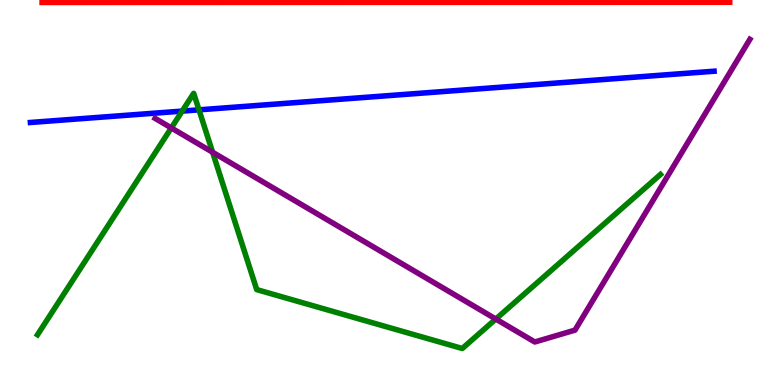[{'lines': ['blue', 'red'], 'intersections': []}, {'lines': ['green', 'red'], 'intersections': []}, {'lines': ['purple', 'red'], 'intersections': []}, {'lines': ['blue', 'green'], 'intersections': [{'x': 2.35, 'y': 7.11}, {'x': 2.57, 'y': 7.15}]}, {'lines': ['blue', 'purple'], 'intersections': []}, {'lines': ['green', 'purple'], 'intersections': [{'x': 2.21, 'y': 6.68}, {'x': 2.74, 'y': 6.05}, {'x': 6.4, 'y': 1.71}]}]